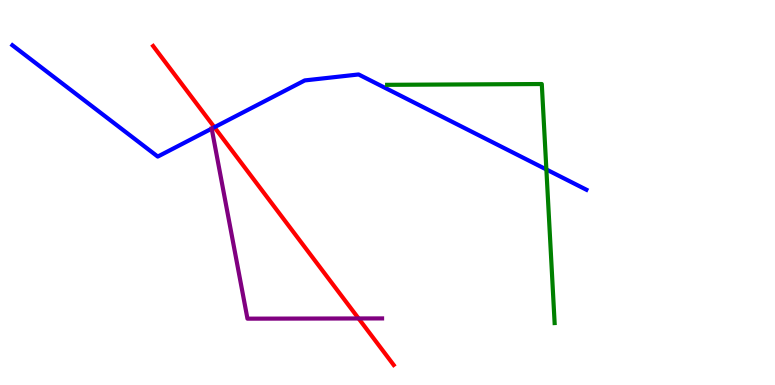[{'lines': ['blue', 'red'], 'intersections': [{'x': 2.77, 'y': 6.7}]}, {'lines': ['green', 'red'], 'intersections': []}, {'lines': ['purple', 'red'], 'intersections': [{'x': 4.63, 'y': 1.73}]}, {'lines': ['blue', 'green'], 'intersections': [{'x': 7.05, 'y': 5.6}]}, {'lines': ['blue', 'purple'], 'intersections': [{'x': 2.73, 'y': 6.66}]}, {'lines': ['green', 'purple'], 'intersections': []}]